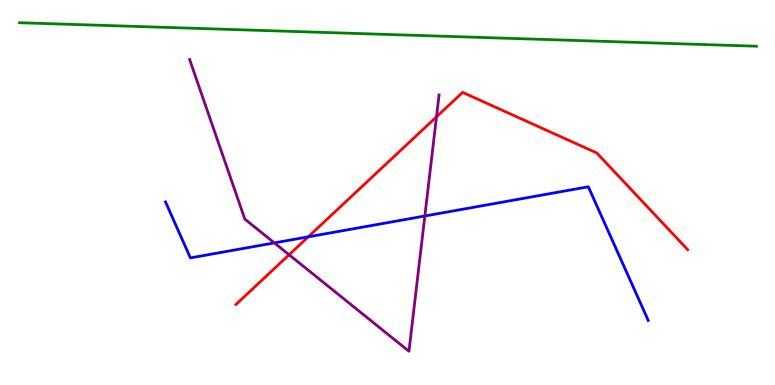[{'lines': ['blue', 'red'], 'intersections': [{'x': 3.98, 'y': 3.85}]}, {'lines': ['green', 'red'], 'intersections': []}, {'lines': ['purple', 'red'], 'intersections': [{'x': 3.73, 'y': 3.38}, {'x': 5.63, 'y': 6.97}]}, {'lines': ['blue', 'green'], 'intersections': []}, {'lines': ['blue', 'purple'], 'intersections': [{'x': 3.54, 'y': 3.69}, {'x': 5.48, 'y': 4.39}]}, {'lines': ['green', 'purple'], 'intersections': []}]